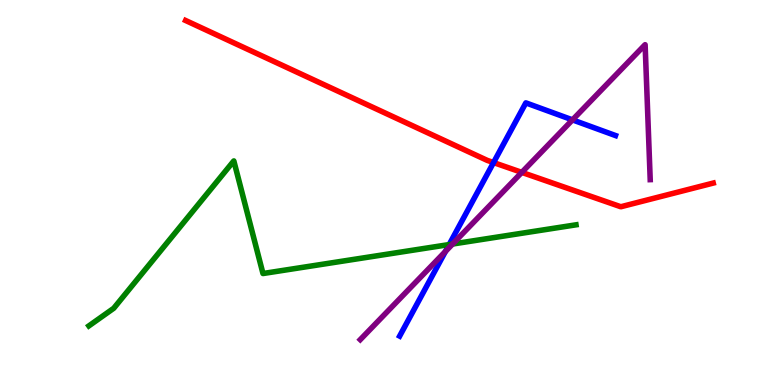[{'lines': ['blue', 'red'], 'intersections': [{'x': 6.37, 'y': 5.78}]}, {'lines': ['green', 'red'], 'intersections': []}, {'lines': ['purple', 'red'], 'intersections': [{'x': 6.73, 'y': 5.52}]}, {'lines': ['blue', 'green'], 'intersections': [{'x': 5.8, 'y': 3.65}]}, {'lines': ['blue', 'purple'], 'intersections': [{'x': 5.75, 'y': 3.47}, {'x': 7.39, 'y': 6.89}]}, {'lines': ['green', 'purple'], 'intersections': [{'x': 5.84, 'y': 3.66}]}]